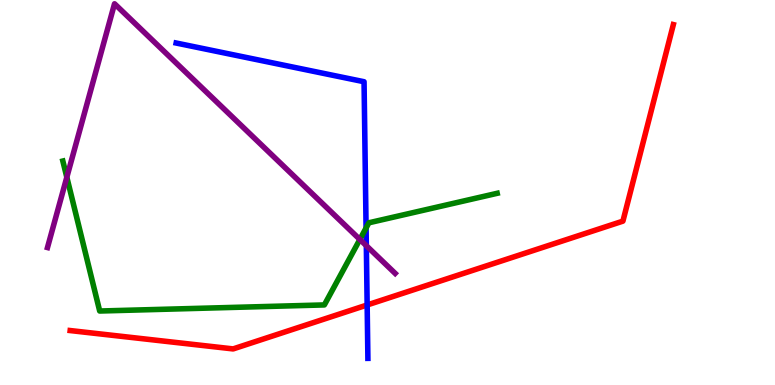[{'lines': ['blue', 'red'], 'intersections': [{'x': 4.74, 'y': 2.08}]}, {'lines': ['green', 'red'], 'intersections': []}, {'lines': ['purple', 'red'], 'intersections': []}, {'lines': ['blue', 'green'], 'intersections': [{'x': 4.72, 'y': 4.08}]}, {'lines': ['blue', 'purple'], 'intersections': [{'x': 4.73, 'y': 3.62}]}, {'lines': ['green', 'purple'], 'intersections': [{'x': 0.862, 'y': 5.4}, {'x': 4.64, 'y': 3.78}]}]